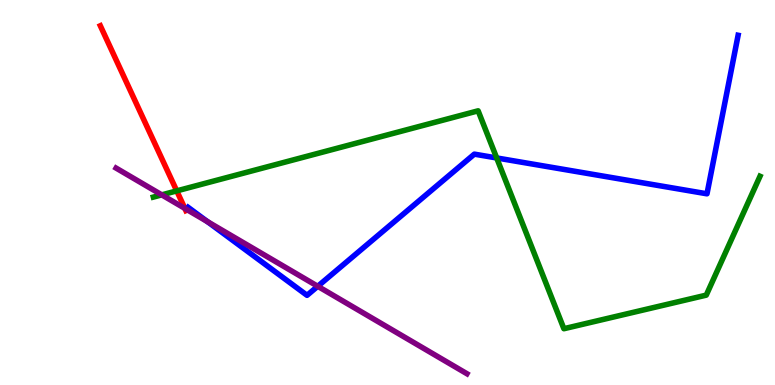[{'lines': ['blue', 'red'], 'intersections': []}, {'lines': ['green', 'red'], 'intersections': [{'x': 2.28, 'y': 5.04}]}, {'lines': ['purple', 'red'], 'intersections': [{'x': 2.39, 'y': 4.59}]}, {'lines': ['blue', 'green'], 'intersections': [{'x': 6.41, 'y': 5.9}]}, {'lines': ['blue', 'purple'], 'intersections': [{'x': 2.68, 'y': 4.24}, {'x': 4.1, 'y': 2.56}]}, {'lines': ['green', 'purple'], 'intersections': [{'x': 2.09, 'y': 4.94}]}]